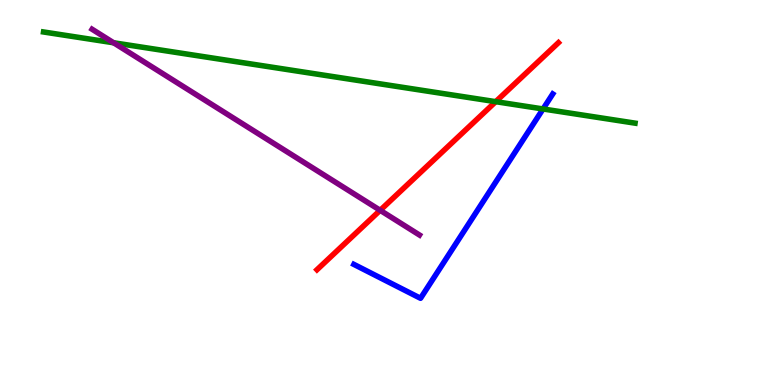[{'lines': ['blue', 'red'], 'intersections': []}, {'lines': ['green', 'red'], 'intersections': [{'x': 6.4, 'y': 7.36}]}, {'lines': ['purple', 'red'], 'intersections': [{'x': 4.91, 'y': 4.54}]}, {'lines': ['blue', 'green'], 'intersections': [{'x': 7.01, 'y': 7.17}]}, {'lines': ['blue', 'purple'], 'intersections': []}, {'lines': ['green', 'purple'], 'intersections': [{'x': 1.47, 'y': 8.89}]}]